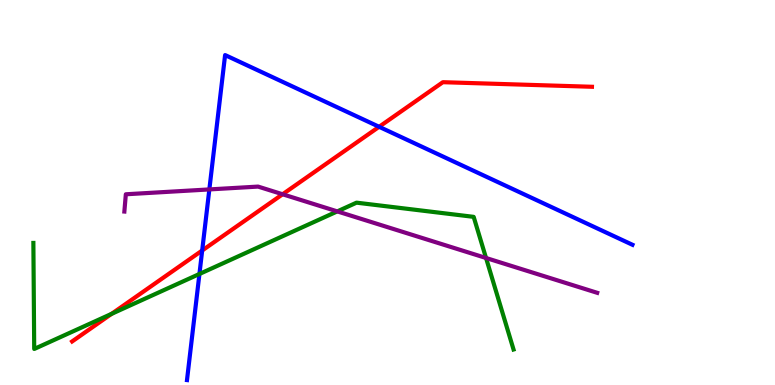[{'lines': ['blue', 'red'], 'intersections': [{'x': 2.61, 'y': 3.49}, {'x': 4.89, 'y': 6.71}]}, {'lines': ['green', 'red'], 'intersections': [{'x': 1.44, 'y': 1.85}]}, {'lines': ['purple', 'red'], 'intersections': [{'x': 3.65, 'y': 4.95}]}, {'lines': ['blue', 'green'], 'intersections': [{'x': 2.57, 'y': 2.88}]}, {'lines': ['blue', 'purple'], 'intersections': [{'x': 2.7, 'y': 5.08}]}, {'lines': ['green', 'purple'], 'intersections': [{'x': 4.35, 'y': 4.51}, {'x': 6.27, 'y': 3.3}]}]